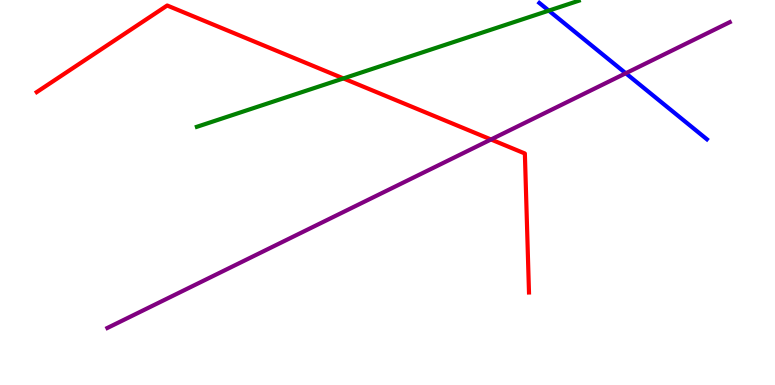[{'lines': ['blue', 'red'], 'intersections': []}, {'lines': ['green', 'red'], 'intersections': [{'x': 4.43, 'y': 7.96}]}, {'lines': ['purple', 'red'], 'intersections': [{'x': 6.34, 'y': 6.38}]}, {'lines': ['blue', 'green'], 'intersections': [{'x': 7.08, 'y': 9.72}]}, {'lines': ['blue', 'purple'], 'intersections': [{'x': 8.07, 'y': 8.1}]}, {'lines': ['green', 'purple'], 'intersections': []}]